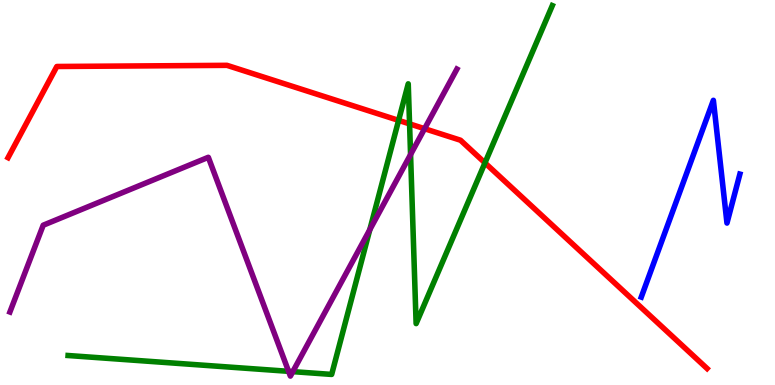[{'lines': ['blue', 'red'], 'intersections': []}, {'lines': ['green', 'red'], 'intersections': [{'x': 5.14, 'y': 6.87}, {'x': 5.28, 'y': 6.78}, {'x': 6.26, 'y': 5.77}]}, {'lines': ['purple', 'red'], 'intersections': [{'x': 5.48, 'y': 6.66}]}, {'lines': ['blue', 'green'], 'intersections': []}, {'lines': ['blue', 'purple'], 'intersections': []}, {'lines': ['green', 'purple'], 'intersections': [{'x': 3.72, 'y': 0.355}, {'x': 3.78, 'y': 0.347}, {'x': 4.77, 'y': 4.03}, {'x': 5.3, 'y': 5.99}]}]